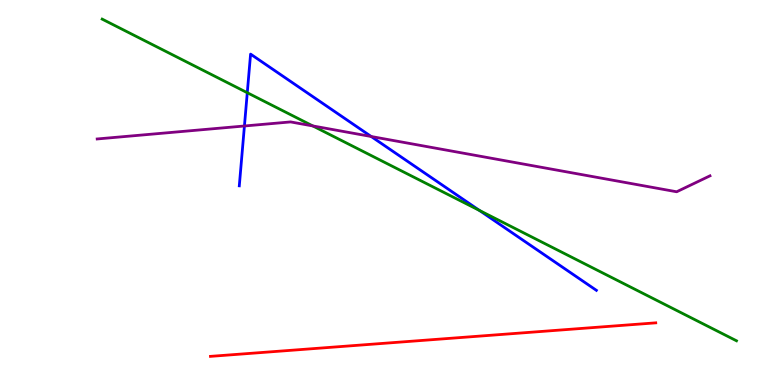[{'lines': ['blue', 'red'], 'intersections': []}, {'lines': ['green', 'red'], 'intersections': []}, {'lines': ['purple', 'red'], 'intersections': []}, {'lines': ['blue', 'green'], 'intersections': [{'x': 3.19, 'y': 7.59}, {'x': 6.19, 'y': 4.53}]}, {'lines': ['blue', 'purple'], 'intersections': [{'x': 3.15, 'y': 6.73}, {'x': 4.79, 'y': 6.45}]}, {'lines': ['green', 'purple'], 'intersections': [{'x': 4.04, 'y': 6.73}]}]